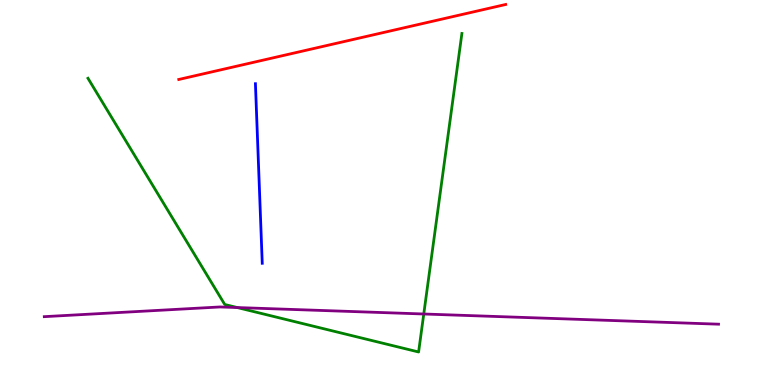[{'lines': ['blue', 'red'], 'intersections': []}, {'lines': ['green', 'red'], 'intersections': []}, {'lines': ['purple', 'red'], 'intersections': []}, {'lines': ['blue', 'green'], 'intersections': []}, {'lines': ['blue', 'purple'], 'intersections': []}, {'lines': ['green', 'purple'], 'intersections': [{'x': 3.06, 'y': 2.01}, {'x': 5.47, 'y': 1.84}]}]